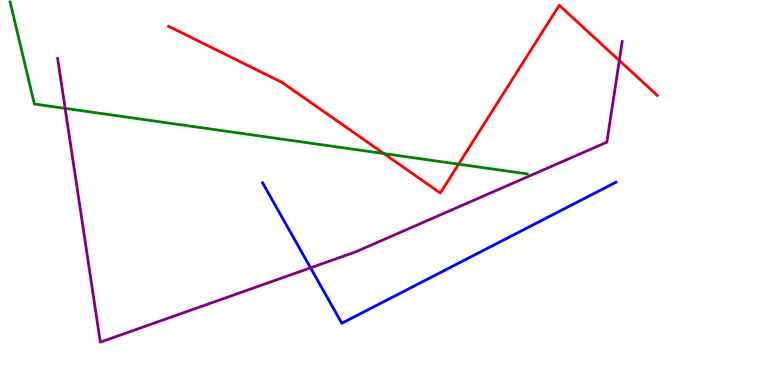[{'lines': ['blue', 'red'], 'intersections': []}, {'lines': ['green', 'red'], 'intersections': [{'x': 4.95, 'y': 6.01}, {'x': 5.92, 'y': 5.74}]}, {'lines': ['purple', 'red'], 'intersections': [{'x': 7.99, 'y': 8.43}]}, {'lines': ['blue', 'green'], 'intersections': []}, {'lines': ['blue', 'purple'], 'intersections': [{'x': 4.01, 'y': 3.04}]}, {'lines': ['green', 'purple'], 'intersections': [{'x': 0.84, 'y': 7.19}]}]